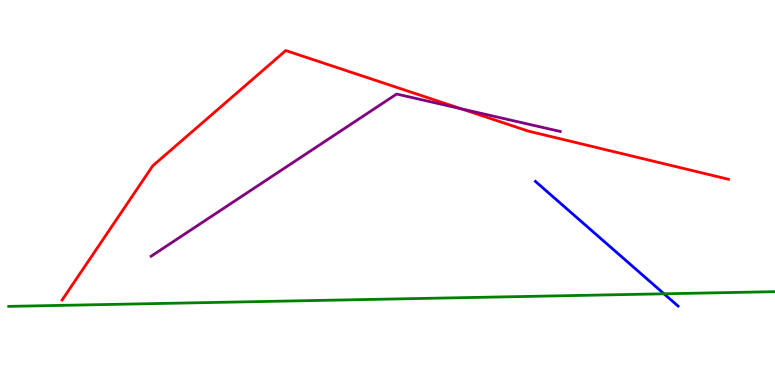[{'lines': ['blue', 'red'], 'intersections': []}, {'lines': ['green', 'red'], 'intersections': []}, {'lines': ['purple', 'red'], 'intersections': [{'x': 5.95, 'y': 7.17}]}, {'lines': ['blue', 'green'], 'intersections': [{'x': 8.57, 'y': 2.37}]}, {'lines': ['blue', 'purple'], 'intersections': []}, {'lines': ['green', 'purple'], 'intersections': []}]